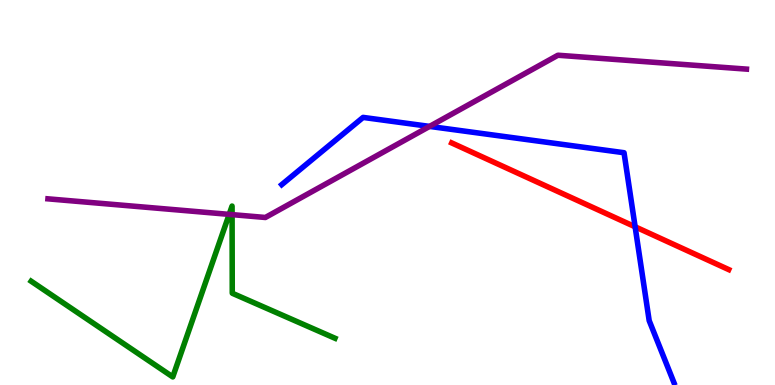[{'lines': ['blue', 'red'], 'intersections': [{'x': 8.2, 'y': 4.11}]}, {'lines': ['green', 'red'], 'intersections': []}, {'lines': ['purple', 'red'], 'intersections': []}, {'lines': ['blue', 'green'], 'intersections': []}, {'lines': ['blue', 'purple'], 'intersections': [{'x': 5.54, 'y': 6.72}]}, {'lines': ['green', 'purple'], 'intersections': [{'x': 2.96, 'y': 4.43}, {'x': 2.99, 'y': 4.43}]}]